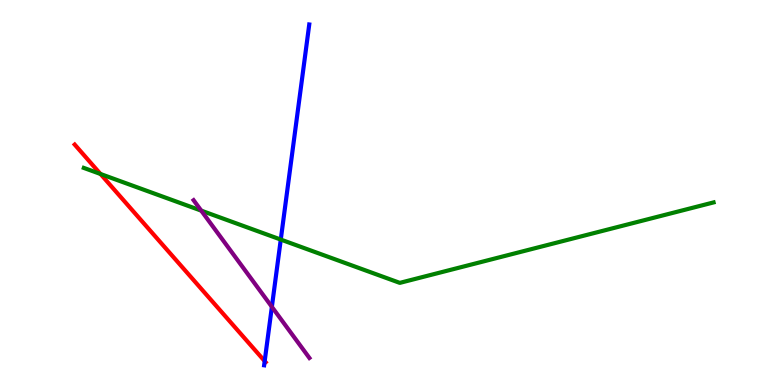[{'lines': ['blue', 'red'], 'intersections': [{'x': 3.42, 'y': 0.62}]}, {'lines': ['green', 'red'], 'intersections': [{'x': 1.3, 'y': 5.48}]}, {'lines': ['purple', 'red'], 'intersections': []}, {'lines': ['blue', 'green'], 'intersections': [{'x': 3.62, 'y': 3.78}]}, {'lines': ['blue', 'purple'], 'intersections': [{'x': 3.51, 'y': 2.03}]}, {'lines': ['green', 'purple'], 'intersections': [{'x': 2.6, 'y': 4.53}]}]